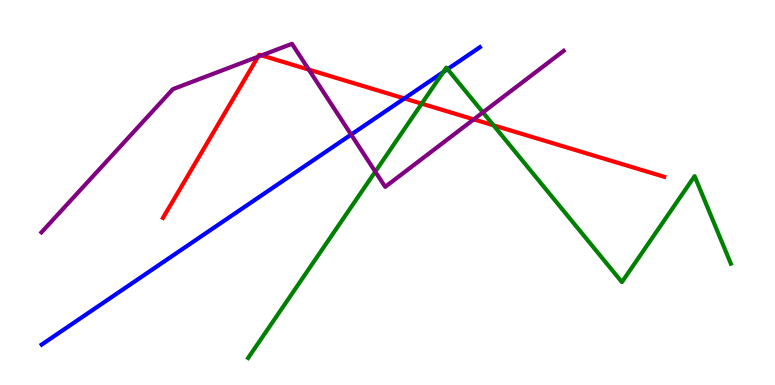[{'lines': ['blue', 'red'], 'intersections': [{'x': 5.22, 'y': 7.44}]}, {'lines': ['green', 'red'], 'intersections': [{'x': 5.44, 'y': 7.31}, {'x': 6.37, 'y': 6.74}]}, {'lines': ['purple', 'red'], 'intersections': [{'x': 3.33, 'y': 8.53}, {'x': 3.37, 'y': 8.56}, {'x': 3.98, 'y': 8.19}, {'x': 6.11, 'y': 6.9}]}, {'lines': ['blue', 'green'], 'intersections': [{'x': 5.72, 'y': 8.13}, {'x': 5.77, 'y': 8.2}]}, {'lines': ['blue', 'purple'], 'intersections': [{'x': 4.53, 'y': 6.5}]}, {'lines': ['green', 'purple'], 'intersections': [{'x': 4.84, 'y': 5.54}, {'x': 6.23, 'y': 7.08}]}]